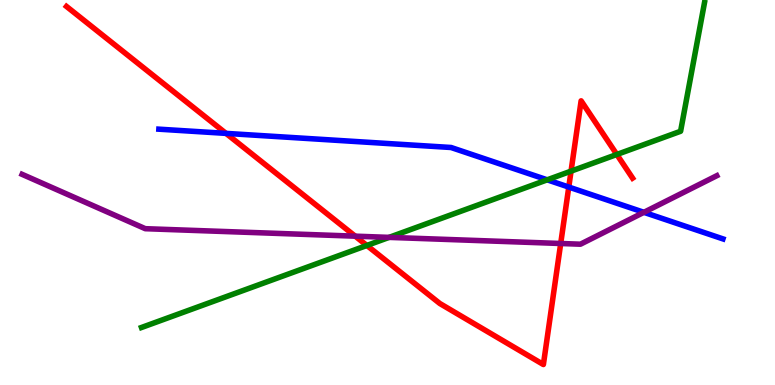[{'lines': ['blue', 'red'], 'intersections': [{'x': 2.92, 'y': 6.54}, {'x': 7.34, 'y': 5.14}]}, {'lines': ['green', 'red'], 'intersections': [{'x': 4.73, 'y': 3.62}, {'x': 7.37, 'y': 5.55}, {'x': 7.96, 'y': 5.99}]}, {'lines': ['purple', 'red'], 'intersections': [{'x': 4.58, 'y': 3.87}, {'x': 7.23, 'y': 3.68}]}, {'lines': ['blue', 'green'], 'intersections': [{'x': 7.06, 'y': 5.33}]}, {'lines': ['blue', 'purple'], 'intersections': [{'x': 8.31, 'y': 4.49}]}, {'lines': ['green', 'purple'], 'intersections': [{'x': 5.02, 'y': 3.83}]}]